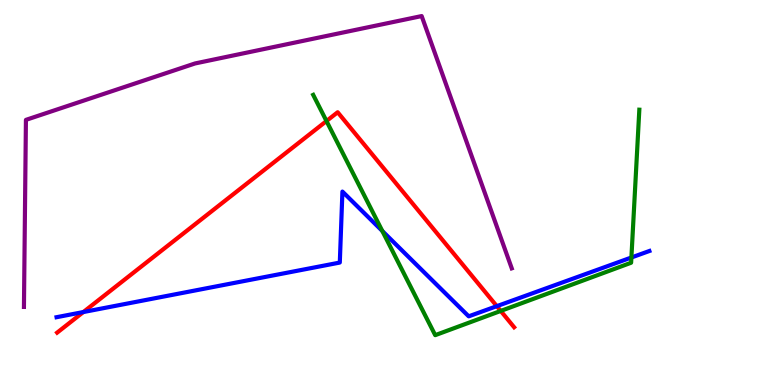[{'lines': ['blue', 'red'], 'intersections': [{'x': 1.08, 'y': 1.89}, {'x': 6.41, 'y': 2.05}]}, {'lines': ['green', 'red'], 'intersections': [{'x': 4.21, 'y': 6.86}, {'x': 6.46, 'y': 1.92}]}, {'lines': ['purple', 'red'], 'intersections': []}, {'lines': ['blue', 'green'], 'intersections': [{'x': 4.93, 'y': 4.0}, {'x': 8.15, 'y': 3.31}]}, {'lines': ['blue', 'purple'], 'intersections': []}, {'lines': ['green', 'purple'], 'intersections': []}]